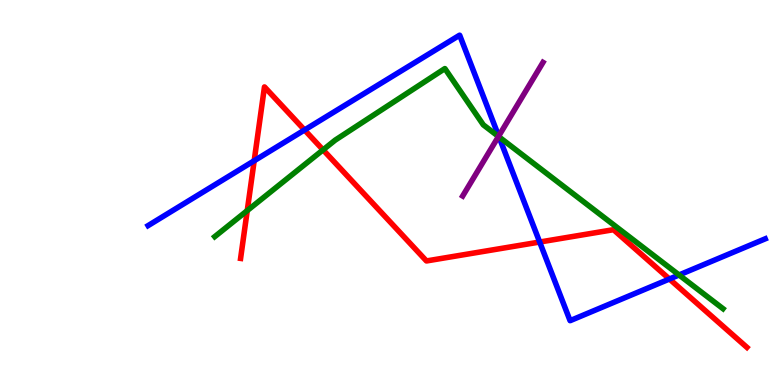[{'lines': ['blue', 'red'], 'intersections': [{'x': 3.28, 'y': 5.82}, {'x': 3.93, 'y': 6.62}, {'x': 6.96, 'y': 3.71}, {'x': 8.64, 'y': 2.75}]}, {'lines': ['green', 'red'], 'intersections': [{'x': 3.19, 'y': 4.53}, {'x': 4.17, 'y': 6.11}]}, {'lines': ['purple', 'red'], 'intersections': []}, {'lines': ['blue', 'green'], 'intersections': [{'x': 6.44, 'y': 6.44}, {'x': 8.76, 'y': 2.86}]}, {'lines': ['blue', 'purple'], 'intersections': [{'x': 6.43, 'y': 6.47}]}, {'lines': ['green', 'purple'], 'intersections': [{'x': 6.43, 'y': 6.46}]}]